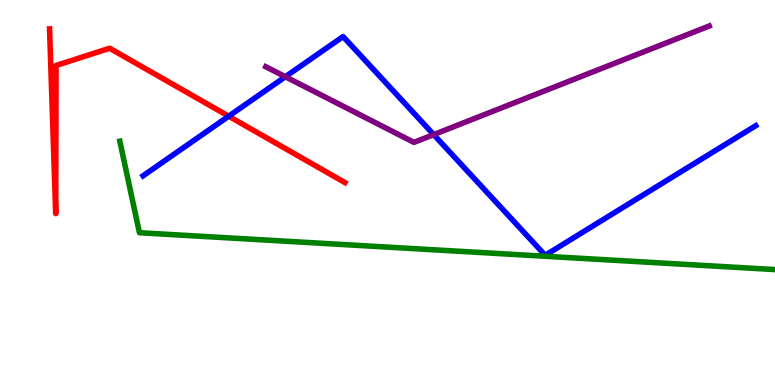[{'lines': ['blue', 'red'], 'intersections': [{'x': 2.95, 'y': 6.98}]}, {'lines': ['green', 'red'], 'intersections': []}, {'lines': ['purple', 'red'], 'intersections': []}, {'lines': ['blue', 'green'], 'intersections': []}, {'lines': ['blue', 'purple'], 'intersections': [{'x': 3.68, 'y': 8.01}, {'x': 5.6, 'y': 6.5}]}, {'lines': ['green', 'purple'], 'intersections': []}]